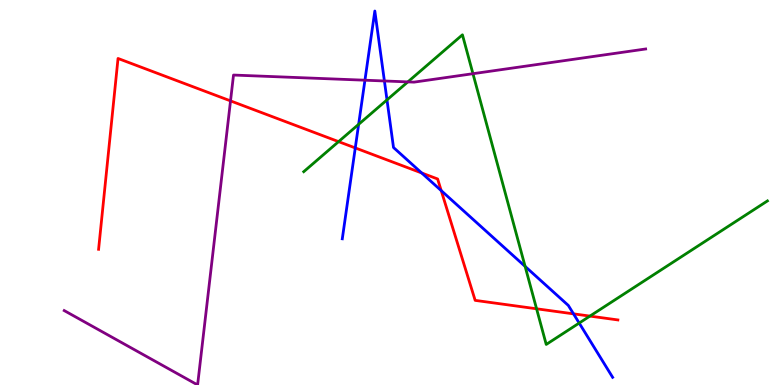[{'lines': ['blue', 'red'], 'intersections': [{'x': 4.58, 'y': 6.16}, {'x': 5.44, 'y': 5.51}, {'x': 5.69, 'y': 5.05}, {'x': 7.4, 'y': 1.85}]}, {'lines': ['green', 'red'], 'intersections': [{'x': 4.37, 'y': 6.32}, {'x': 6.92, 'y': 1.98}, {'x': 7.61, 'y': 1.79}]}, {'lines': ['purple', 'red'], 'intersections': [{'x': 2.97, 'y': 7.38}]}, {'lines': ['blue', 'green'], 'intersections': [{'x': 4.63, 'y': 6.77}, {'x': 4.99, 'y': 7.41}, {'x': 6.78, 'y': 3.08}, {'x': 7.47, 'y': 1.61}]}, {'lines': ['blue', 'purple'], 'intersections': [{'x': 4.71, 'y': 7.92}, {'x': 4.96, 'y': 7.9}]}, {'lines': ['green', 'purple'], 'intersections': [{'x': 5.26, 'y': 7.87}, {'x': 6.1, 'y': 8.09}]}]